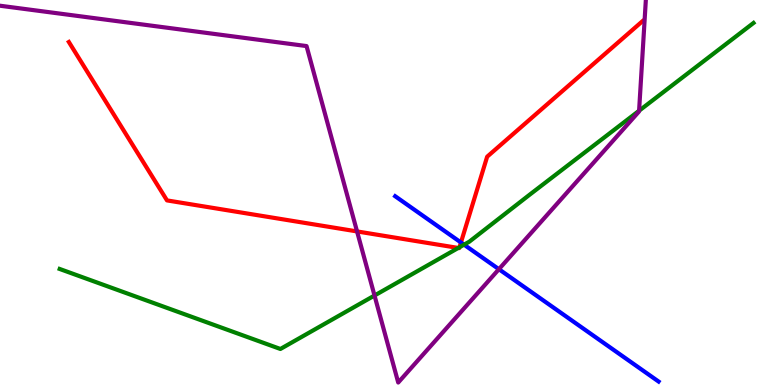[{'lines': ['blue', 'red'], 'intersections': [{'x': 5.95, 'y': 3.7}]}, {'lines': ['green', 'red'], 'intersections': [{'x': 5.91, 'y': 3.56}, {'x': 5.93, 'y': 3.58}]}, {'lines': ['purple', 'red'], 'intersections': [{'x': 4.61, 'y': 3.99}]}, {'lines': ['blue', 'green'], 'intersections': [{'x': 5.99, 'y': 3.64}]}, {'lines': ['blue', 'purple'], 'intersections': [{'x': 6.44, 'y': 3.01}]}, {'lines': ['green', 'purple'], 'intersections': [{'x': 4.83, 'y': 2.32}, {'x': 8.25, 'y': 7.12}]}]